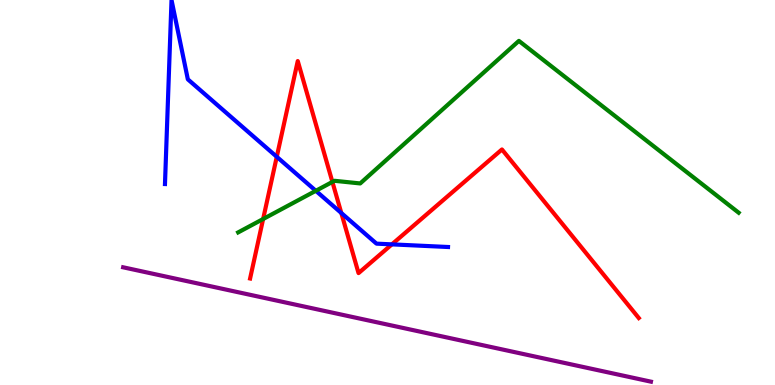[{'lines': ['blue', 'red'], 'intersections': [{'x': 3.57, 'y': 5.93}, {'x': 4.4, 'y': 4.47}, {'x': 5.06, 'y': 3.65}]}, {'lines': ['green', 'red'], 'intersections': [{'x': 3.4, 'y': 4.31}, {'x': 4.29, 'y': 5.27}]}, {'lines': ['purple', 'red'], 'intersections': []}, {'lines': ['blue', 'green'], 'intersections': [{'x': 4.08, 'y': 5.04}]}, {'lines': ['blue', 'purple'], 'intersections': []}, {'lines': ['green', 'purple'], 'intersections': []}]